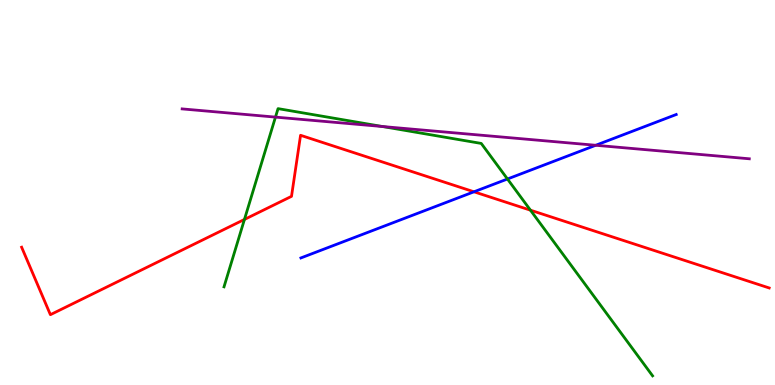[{'lines': ['blue', 'red'], 'intersections': [{'x': 6.12, 'y': 5.02}]}, {'lines': ['green', 'red'], 'intersections': [{'x': 3.15, 'y': 4.3}, {'x': 6.84, 'y': 4.54}]}, {'lines': ['purple', 'red'], 'intersections': []}, {'lines': ['blue', 'green'], 'intersections': [{'x': 6.55, 'y': 5.35}]}, {'lines': ['blue', 'purple'], 'intersections': [{'x': 7.69, 'y': 6.23}]}, {'lines': ['green', 'purple'], 'intersections': [{'x': 3.55, 'y': 6.96}, {'x': 4.94, 'y': 6.71}]}]